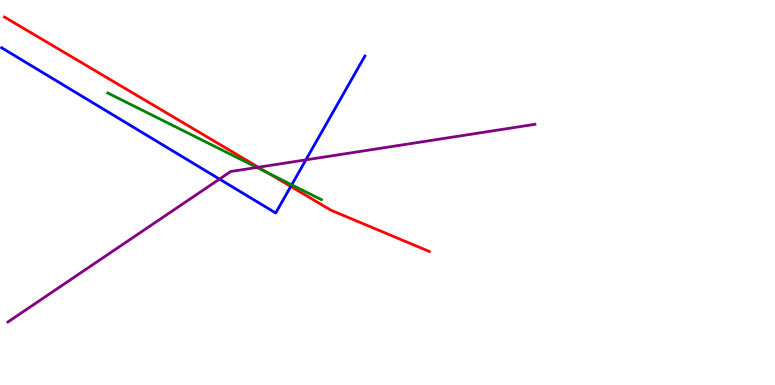[{'lines': ['blue', 'red'], 'intersections': [{'x': 3.75, 'y': 5.16}]}, {'lines': ['green', 'red'], 'intersections': [{'x': 3.46, 'y': 5.5}]}, {'lines': ['purple', 'red'], 'intersections': [{'x': 3.33, 'y': 5.66}]}, {'lines': ['blue', 'green'], 'intersections': [{'x': 3.76, 'y': 5.2}]}, {'lines': ['blue', 'purple'], 'intersections': [{'x': 2.83, 'y': 5.35}, {'x': 3.95, 'y': 5.85}]}, {'lines': ['green', 'purple'], 'intersections': [{'x': 3.31, 'y': 5.65}]}]